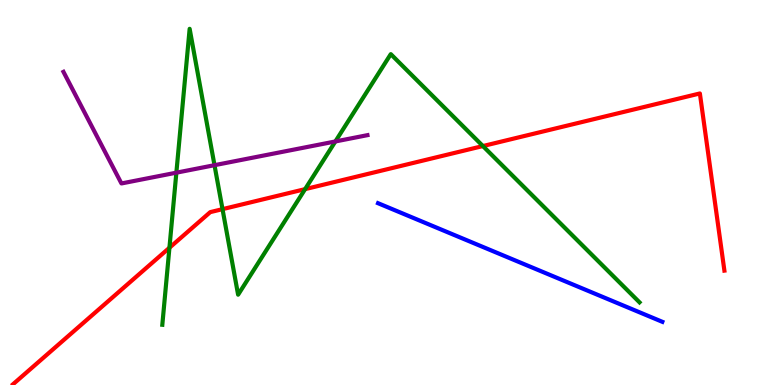[{'lines': ['blue', 'red'], 'intersections': []}, {'lines': ['green', 'red'], 'intersections': [{'x': 2.19, 'y': 3.56}, {'x': 2.87, 'y': 4.57}, {'x': 3.94, 'y': 5.09}, {'x': 6.23, 'y': 6.21}]}, {'lines': ['purple', 'red'], 'intersections': []}, {'lines': ['blue', 'green'], 'intersections': []}, {'lines': ['blue', 'purple'], 'intersections': []}, {'lines': ['green', 'purple'], 'intersections': [{'x': 2.28, 'y': 5.52}, {'x': 2.77, 'y': 5.71}, {'x': 4.33, 'y': 6.33}]}]